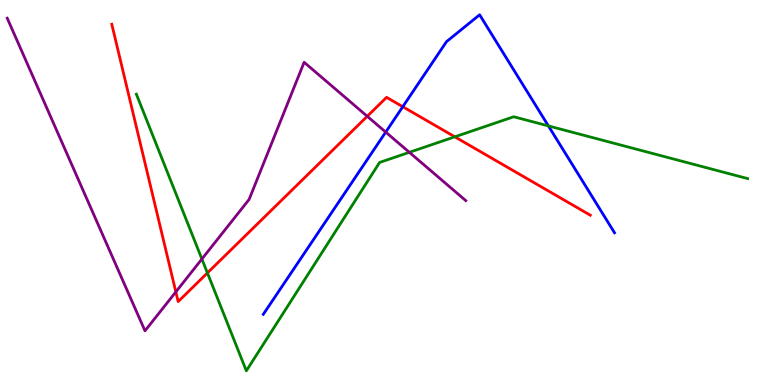[{'lines': ['blue', 'red'], 'intersections': [{'x': 5.2, 'y': 7.23}]}, {'lines': ['green', 'red'], 'intersections': [{'x': 2.68, 'y': 2.91}, {'x': 5.87, 'y': 6.45}]}, {'lines': ['purple', 'red'], 'intersections': [{'x': 2.27, 'y': 2.42}, {'x': 4.74, 'y': 6.98}]}, {'lines': ['blue', 'green'], 'intersections': [{'x': 7.08, 'y': 6.73}]}, {'lines': ['blue', 'purple'], 'intersections': [{'x': 4.98, 'y': 6.57}]}, {'lines': ['green', 'purple'], 'intersections': [{'x': 2.61, 'y': 3.27}, {'x': 5.28, 'y': 6.04}]}]